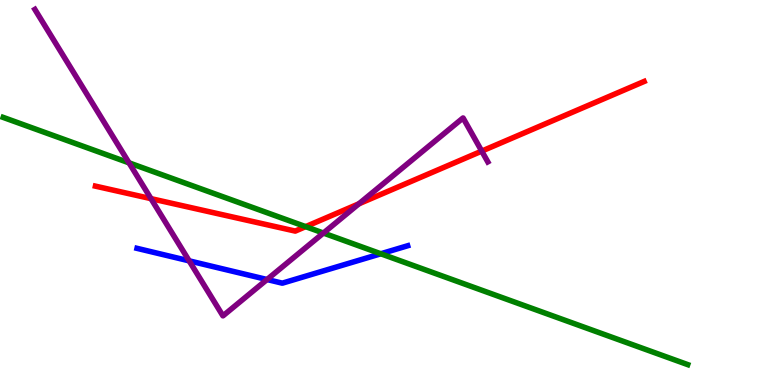[{'lines': ['blue', 'red'], 'intersections': []}, {'lines': ['green', 'red'], 'intersections': [{'x': 3.94, 'y': 4.11}]}, {'lines': ['purple', 'red'], 'intersections': [{'x': 1.95, 'y': 4.84}, {'x': 4.63, 'y': 4.71}, {'x': 6.22, 'y': 6.08}]}, {'lines': ['blue', 'green'], 'intersections': [{'x': 4.91, 'y': 3.41}]}, {'lines': ['blue', 'purple'], 'intersections': [{'x': 2.44, 'y': 3.22}, {'x': 3.45, 'y': 2.74}]}, {'lines': ['green', 'purple'], 'intersections': [{'x': 1.66, 'y': 5.77}, {'x': 4.17, 'y': 3.95}]}]